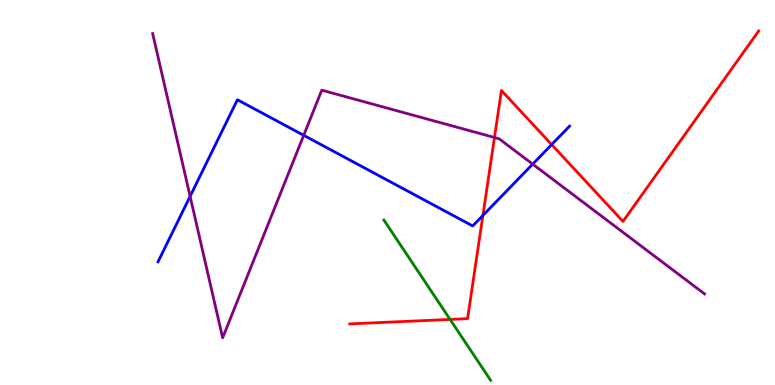[{'lines': ['blue', 'red'], 'intersections': [{'x': 6.23, 'y': 4.4}, {'x': 7.12, 'y': 6.24}]}, {'lines': ['green', 'red'], 'intersections': [{'x': 5.81, 'y': 1.7}]}, {'lines': ['purple', 'red'], 'intersections': [{'x': 6.38, 'y': 6.43}]}, {'lines': ['blue', 'green'], 'intersections': []}, {'lines': ['blue', 'purple'], 'intersections': [{'x': 2.45, 'y': 4.9}, {'x': 3.92, 'y': 6.49}, {'x': 6.87, 'y': 5.74}]}, {'lines': ['green', 'purple'], 'intersections': []}]